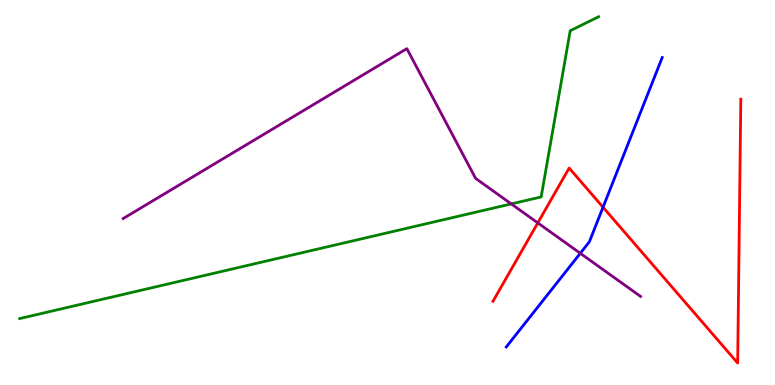[{'lines': ['blue', 'red'], 'intersections': [{'x': 7.78, 'y': 4.62}]}, {'lines': ['green', 'red'], 'intersections': []}, {'lines': ['purple', 'red'], 'intersections': [{'x': 6.94, 'y': 4.21}]}, {'lines': ['blue', 'green'], 'intersections': []}, {'lines': ['blue', 'purple'], 'intersections': [{'x': 7.49, 'y': 3.42}]}, {'lines': ['green', 'purple'], 'intersections': [{'x': 6.6, 'y': 4.7}]}]